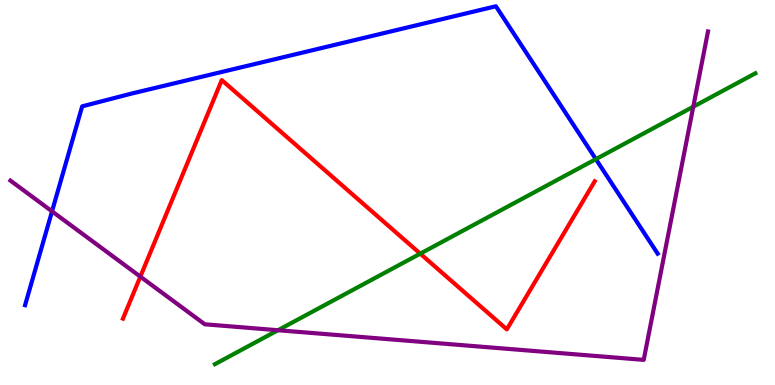[{'lines': ['blue', 'red'], 'intersections': []}, {'lines': ['green', 'red'], 'intersections': [{'x': 5.42, 'y': 3.41}]}, {'lines': ['purple', 'red'], 'intersections': [{'x': 1.81, 'y': 2.81}]}, {'lines': ['blue', 'green'], 'intersections': [{'x': 7.69, 'y': 5.87}]}, {'lines': ['blue', 'purple'], 'intersections': [{'x': 0.671, 'y': 4.51}]}, {'lines': ['green', 'purple'], 'intersections': [{'x': 3.59, 'y': 1.42}, {'x': 8.95, 'y': 7.23}]}]